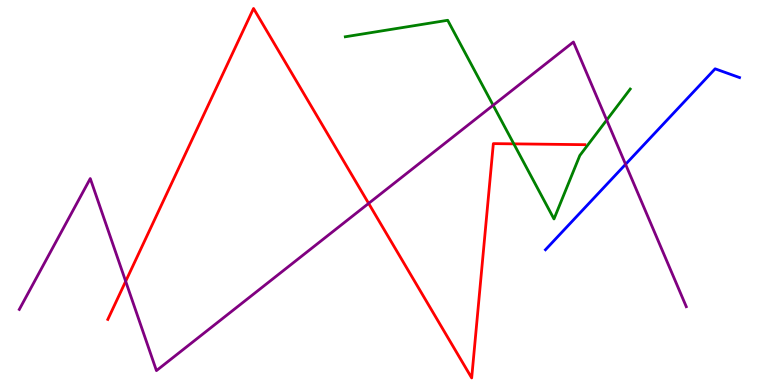[{'lines': ['blue', 'red'], 'intersections': []}, {'lines': ['green', 'red'], 'intersections': [{'x': 6.63, 'y': 6.26}]}, {'lines': ['purple', 'red'], 'intersections': [{'x': 1.62, 'y': 2.69}, {'x': 4.76, 'y': 4.72}]}, {'lines': ['blue', 'green'], 'intersections': []}, {'lines': ['blue', 'purple'], 'intersections': [{'x': 8.07, 'y': 5.73}]}, {'lines': ['green', 'purple'], 'intersections': [{'x': 6.36, 'y': 7.27}, {'x': 7.83, 'y': 6.88}]}]